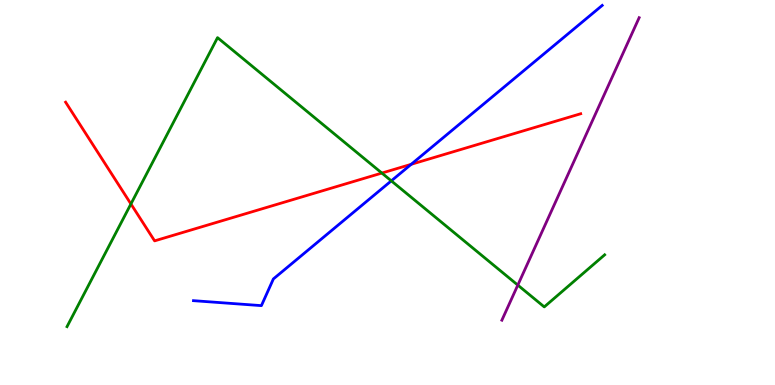[{'lines': ['blue', 'red'], 'intersections': [{'x': 5.31, 'y': 5.73}]}, {'lines': ['green', 'red'], 'intersections': [{'x': 1.69, 'y': 4.7}, {'x': 4.93, 'y': 5.5}]}, {'lines': ['purple', 'red'], 'intersections': []}, {'lines': ['blue', 'green'], 'intersections': [{'x': 5.05, 'y': 5.3}]}, {'lines': ['blue', 'purple'], 'intersections': []}, {'lines': ['green', 'purple'], 'intersections': [{'x': 6.68, 'y': 2.59}]}]